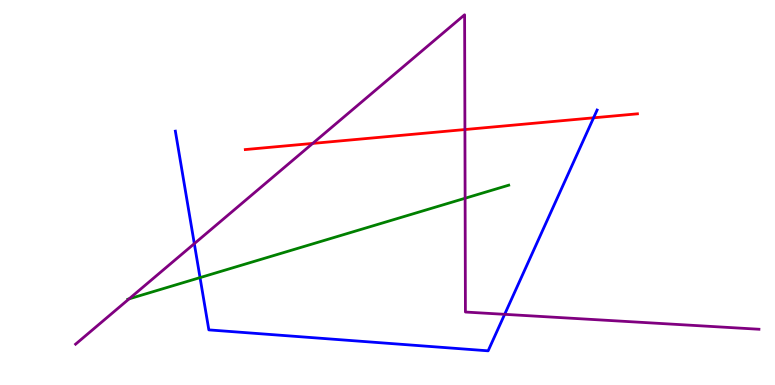[{'lines': ['blue', 'red'], 'intersections': [{'x': 7.66, 'y': 6.94}]}, {'lines': ['green', 'red'], 'intersections': []}, {'lines': ['purple', 'red'], 'intersections': [{'x': 4.03, 'y': 6.27}, {'x': 6.0, 'y': 6.64}]}, {'lines': ['blue', 'green'], 'intersections': [{'x': 2.58, 'y': 2.79}]}, {'lines': ['blue', 'purple'], 'intersections': [{'x': 2.51, 'y': 3.67}, {'x': 6.51, 'y': 1.84}]}, {'lines': ['green', 'purple'], 'intersections': [{'x': 1.67, 'y': 2.24}, {'x': 6.0, 'y': 4.85}]}]